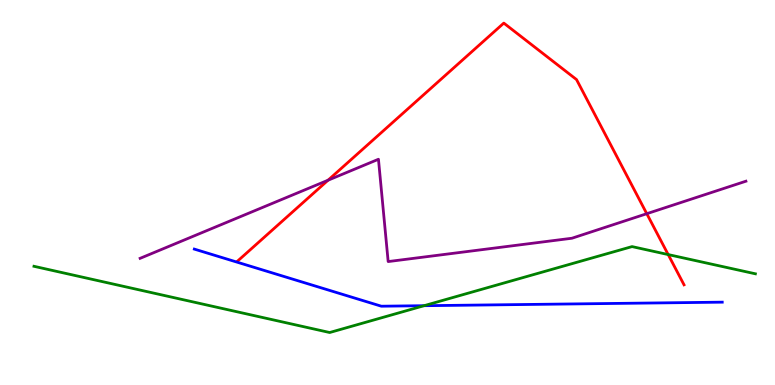[{'lines': ['blue', 'red'], 'intersections': []}, {'lines': ['green', 'red'], 'intersections': [{'x': 8.62, 'y': 3.39}]}, {'lines': ['purple', 'red'], 'intersections': [{'x': 4.23, 'y': 5.32}, {'x': 8.35, 'y': 4.45}]}, {'lines': ['blue', 'green'], 'intersections': [{'x': 5.47, 'y': 2.06}]}, {'lines': ['blue', 'purple'], 'intersections': []}, {'lines': ['green', 'purple'], 'intersections': []}]